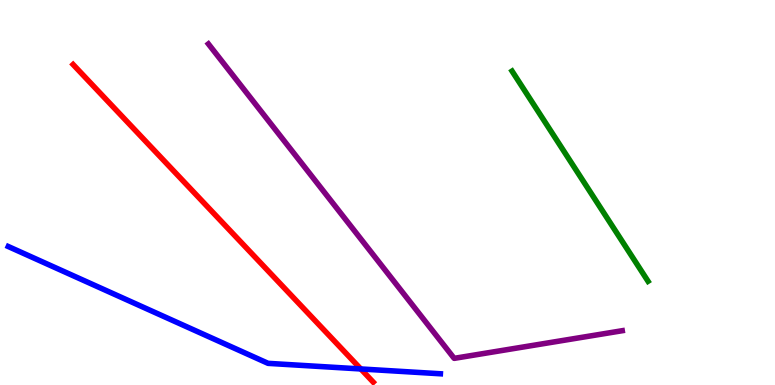[{'lines': ['blue', 'red'], 'intersections': [{'x': 4.66, 'y': 0.417}]}, {'lines': ['green', 'red'], 'intersections': []}, {'lines': ['purple', 'red'], 'intersections': []}, {'lines': ['blue', 'green'], 'intersections': []}, {'lines': ['blue', 'purple'], 'intersections': []}, {'lines': ['green', 'purple'], 'intersections': []}]